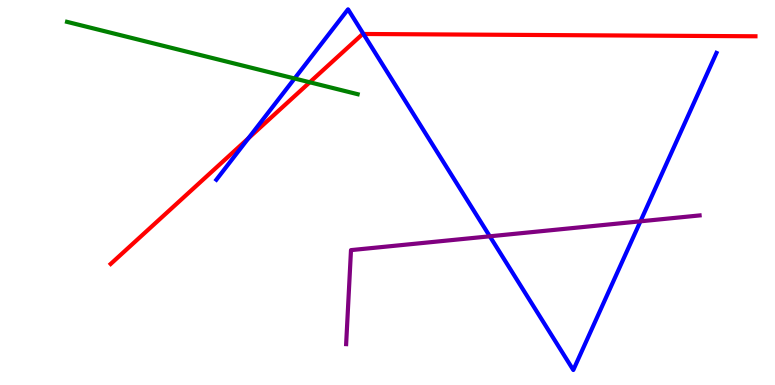[{'lines': ['blue', 'red'], 'intersections': [{'x': 3.21, 'y': 6.41}, {'x': 4.69, 'y': 9.12}]}, {'lines': ['green', 'red'], 'intersections': [{'x': 4.0, 'y': 7.86}]}, {'lines': ['purple', 'red'], 'intersections': []}, {'lines': ['blue', 'green'], 'intersections': [{'x': 3.8, 'y': 7.96}]}, {'lines': ['blue', 'purple'], 'intersections': [{'x': 6.32, 'y': 3.86}, {'x': 8.26, 'y': 4.25}]}, {'lines': ['green', 'purple'], 'intersections': []}]